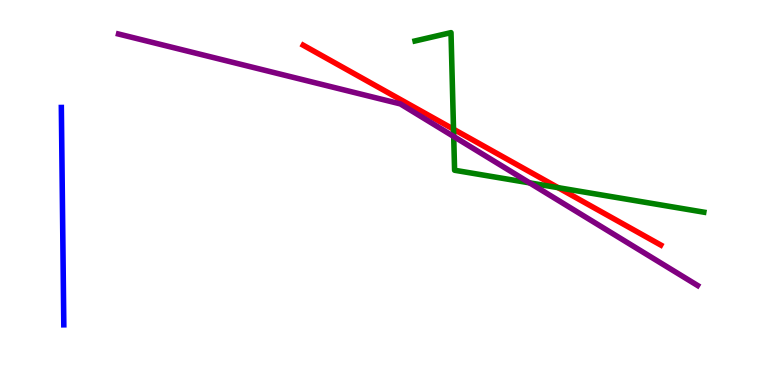[{'lines': ['blue', 'red'], 'intersections': []}, {'lines': ['green', 'red'], 'intersections': [{'x': 5.85, 'y': 6.64}, {'x': 7.2, 'y': 5.13}]}, {'lines': ['purple', 'red'], 'intersections': []}, {'lines': ['blue', 'green'], 'intersections': []}, {'lines': ['blue', 'purple'], 'intersections': []}, {'lines': ['green', 'purple'], 'intersections': [{'x': 5.85, 'y': 6.45}, {'x': 6.83, 'y': 5.25}]}]